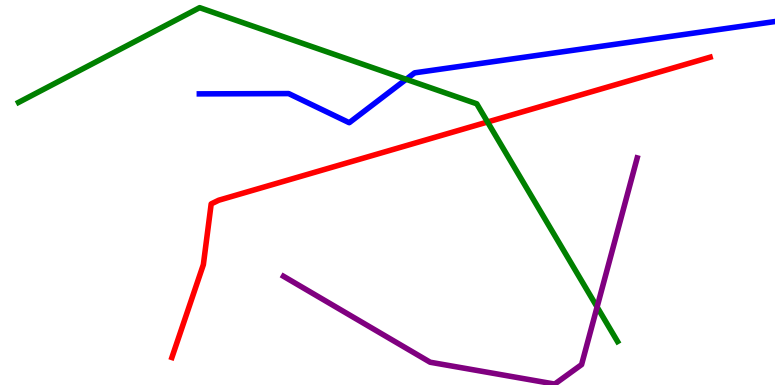[{'lines': ['blue', 'red'], 'intersections': []}, {'lines': ['green', 'red'], 'intersections': [{'x': 6.29, 'y': 6.83}]}, {'lines': ['purple', 'red'], 'intersections': []}, {'lines': ['blue', 'green'], 'intersections': [{'x': 5.24, 'y': 7.94}]}, {'lines': ['blue', 'purple'], 'intersections': []}, {'lines': ['green', 'purple'], 'intersections': [{'x': 7.7, 'y': 2.03}]}]